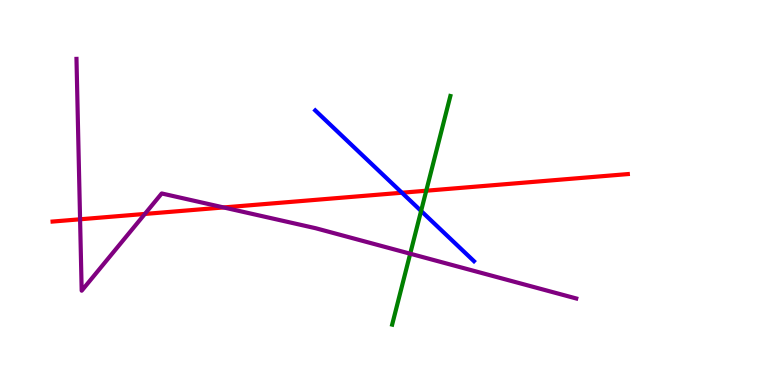[{'lines': ['blue', 'red'], 'intersections': [{'x': 5.19, 'y': 4.99}]}, {'lines': ['green', 'red'], 'intersections': [{'x': 5.5, 'y': 5.05}]}, {'lines': ['purple', 'red'], 'intersections': [{'x': 1.03, 'y': 4.3}, {'x': 1.87, 'y': 4.44}, {'x': 2.89, 'y': 4.61}]}, {'lines': ['blue', 'green'], 'intersections': [{'x': 5.43, 'y': 4.52}]}, {'lines': ['blue', 'purple'], 'intersections': []}, {'lines': ['green', 'purple'], 'intersections': [{'x': 5.29, 'y': 3.41}]}]